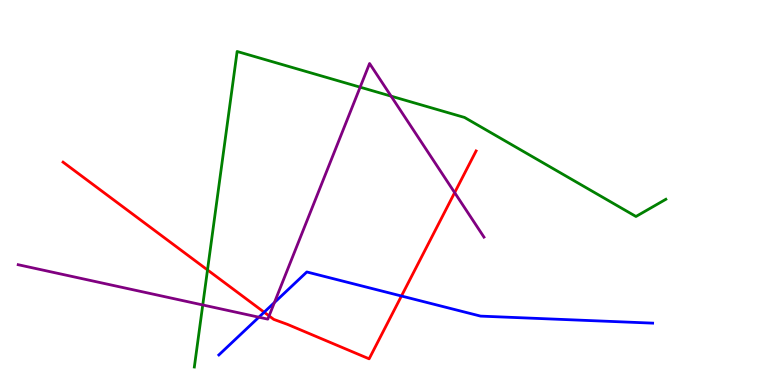[{'lines': ['blue', 'red'], 'intersections': [{'x': 3.41, 'y': 1.89}, {'x': 5.18, 'y': 2.31}]}, {'lines': ['green', 'red'], 'intersections': [{'x': 2.68, 'y': 2.99}]}, {'lines': ['purple', 'red'], 'intersections': [{'x': 3.47, 'y': 1.79}, {'x': 5.87, 'y': 5.0}]}, {'lines': ['blue', 'green'], 'intersections': []}, {'lines': ['blue', 'purple'], 'intersections': [{'x': 3.34, 'y': 1.76}, {'x': 3.54, 'y': 2.14}]}, {'lines': ['green', 'purple'], 'intersections': [{'x': 2.62, 'y': 2.08}, {'x': 4.65, 'y': 7.74}, {'x': 5.05, 'y': 7.5}]}]